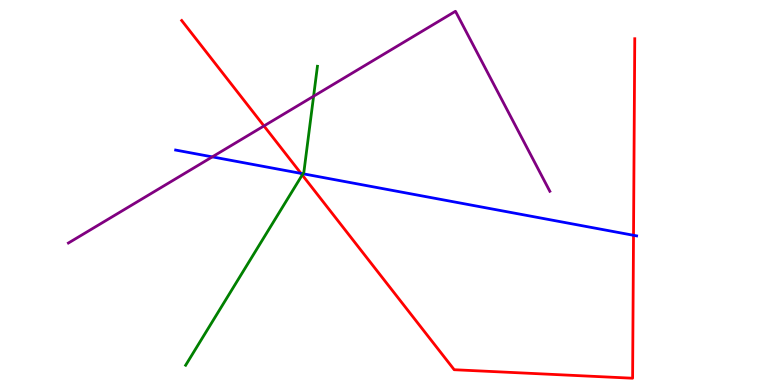[{'lines': ['blue', 'red'], 'intersections': [{'x': 3.88, 'y': 5.5}, {'x': 8.17, 'y': 3.89}]}, {'lines': ['green', 'red'], 'intersections': [{'x': 3.9, 'y': 5.46}]}, {'lines': ['purple', 'red'], 'intersections': [{'x': 3.41, 'y': 6.73}]}, {'lines': ['blue', 'green'], 'intersections': [{'x': 3.91, 'y': 5.49}]}, {'lines': ['blue', 'purple'], 'intersections': [{'x': 2.74, 'y': 5.93}]}, {'lines': ['green', 'purple'], 'intersections': [{'x': 4.05, 'y': 7.5}]}]